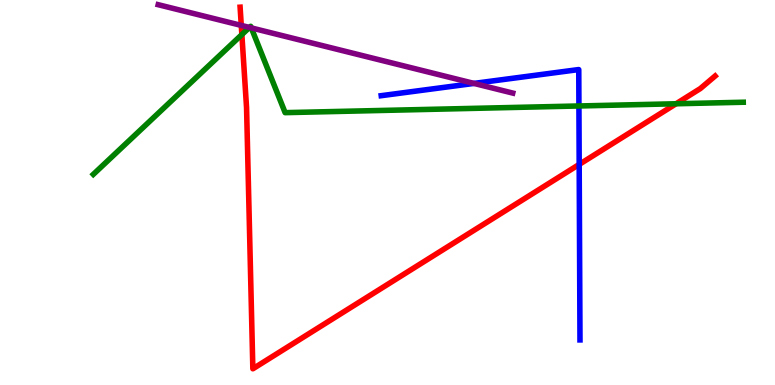[{'lines': ['blue', 'red'], 'intersections': [{'x': 7.47, 'y': 5.73}]}, {'lines': ['green', 'red'], 'intersections': [{'x': 3.12, 'y': 9.1}, {'x': 8.72, 'y': 7.3}]}, {'lines': ['purple', 'red'], 'intersections': [{'x': 3.11, 'y': 9.34}]}, {'lines': ['blue', 'green'], 'intersections': [{'x': 7.47, 'y': 7.25}]}, {'lines': ['blue', 'purple'], 'intersections': [{'x': 6.12, 'y': 7.83}]}, {'lines': ['green', 'purple'], 'intersections': [{'x': 3.22, 'y': 9.29}, {'x': 3.24, 'y': 9.28}]}]